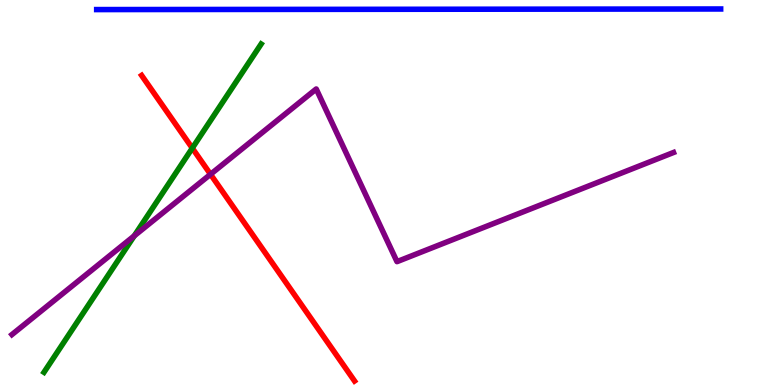[{'lines': ['blue', 'red'], 'intersections': []}, {'lines': ['green', 'red'], 'intersections': [{'x': 2.48, 'y': 6.15}]}, {'lines': ['purple', 'red'], 'intersections': [{'x': 2.72, 'y': 5.47}]}, {'lines': ['blue', 'green'], 'intersections': []}, {'lines': ['blue', 'purple'], 'intersections': []}, {'lines': ['green', 'purple'], 'intersections': [{'x': 1.73, 'y': 3.87}]}]